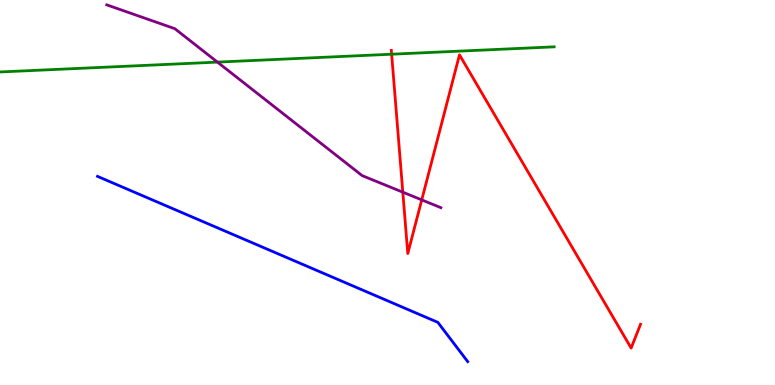[{'lines': ['blue', 'red'], 'intersections': []}, {'lines': ['green', 'red'], 'intersections': [{'x': 5.05, 'y': 8.59}]}, {'lines': ['purple', 'red'], 'intersections': [{'x': 5.2, 'y': 5.01}, {'x': 5.44, 'y': 4.81}]}, {'lines': ['blue', 'green'], 'intersections': []}, {'lines': ['blue', 'purple'], 'intersections': []}, {'lines': ['green', 'purple'], 'intersections': [{'x': 2.81, 'y': 8.39}]}]